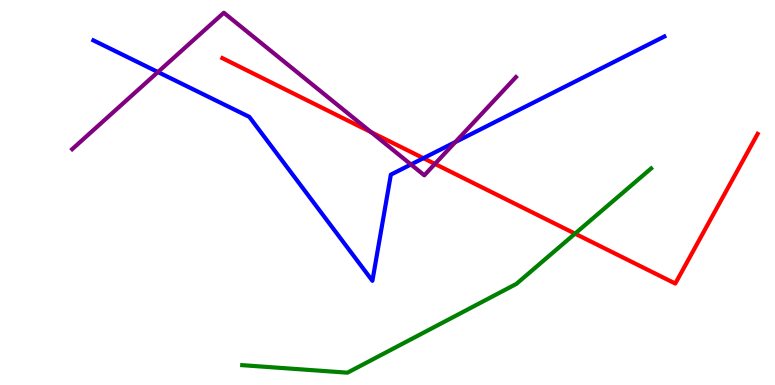[{'lines': ['blue', 'red'], 'intersections': [{'x': 5.46, 'y': 5.89}]}, {'lines': ['green', 'red'], 'intersections': [{'x': 7.42, 'y': 3.93}]}, {'lines': ['purple', 'red'], 'intersections': [{'x': 4.79, 'y': 6.57}, {'x': 5.61, 'y': 5.74}]}, {'lines': ['blue', 'green'], 'intersections': []}, {'lines': ['blue', 'purple'], 'intersections': [{'x': 2.04, 'y': 8.13}, {'x': 5.3, 'y': 5.73}, {'x': 5.88, 'y': 6.31}]}, {'lines': ['green', 'purple'], 'intersections': []}]